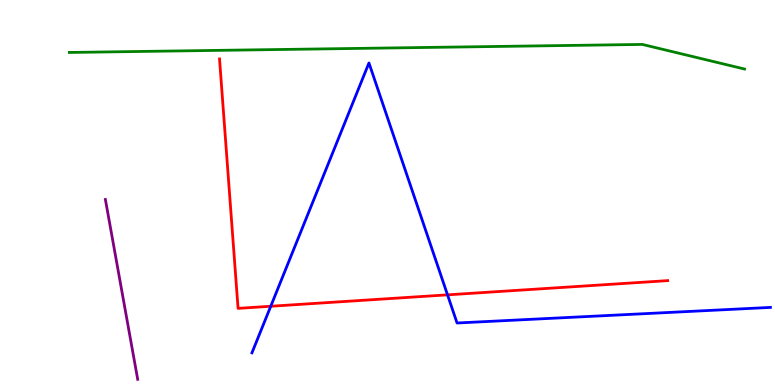[{'lines': ['blue', 'red'], 'intersections': [{'x': 3.49, 'y': 2.05}, {'x': 5.77, 'y': 2.34}]}, {'lines': ['green', 'red'], 'intersections': []}, {'lines': ['purple', 'red'], 'intersections': []}, {'lines': ['blue', 'green'], 'intersections': []}, {'lines': ['blue', 'purple'], 'intersections': []}, {'lines': ['green', 'purple'], 'intersections': []}]